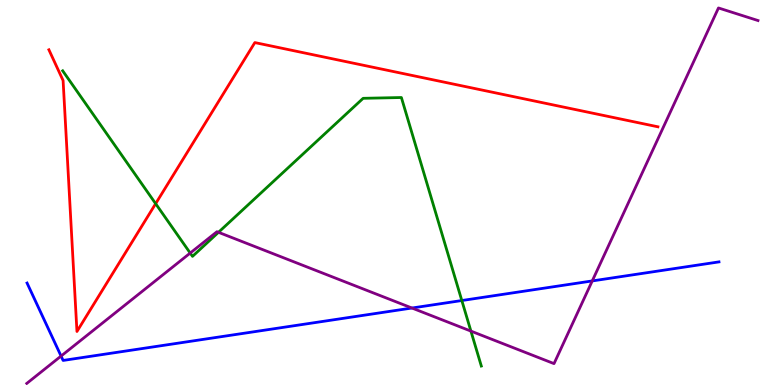[{'lines': ['blue', 'red'], 'intersections': []}, {'lines': ['green', 'red'], 'intersections': [{'x': 2.01, 'y': 4.71}]}, {'lines': ['purple', 'red'], 'intersections': []}, {'lines': ['blue', 'green'], 'intersections': [{'x': 5.96, 'y': 2.19}]}, {'lines': ['blue', 'purple'], 'intersections': [{'x': 0.788, 'y': 0.752}, {'x': 5.32, 'y': 2.0}, {'x': 7.64, 'y': 2.7}]}, {'lines': ['green', 'purple'], 'intersections': [{'x': 2.45, 'y': 3.43}, {'x': 2.82, 'y': 3.97}, {'x': 6.08, 'y': 1.4}]}]